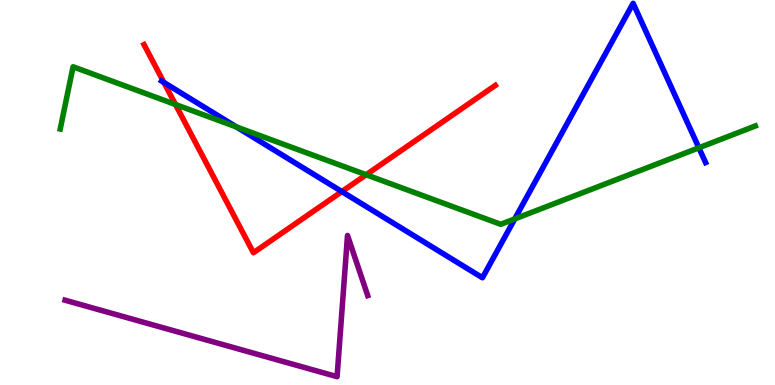[{'lines': ['blue', 'red'], 'intersections': [{'x': 2.11, 'y': 7.86}, {'x': 4.41, 'y': 5.02}]}, {'lines': ['green', 'red'], 'intersections': [{'x': 2.26, 'y': 7.29}, {'x': 4.72, 'y': 5.46}]}, {'lines': ['purple', 'red'], 'intersections': []}, {'lines': ['blue', 'green'], 'intersections': [{'x': 3.05, 'y': 6.7}, {'x': 6.64, 'y': 4.31}, {'x': 9.02, 'y': 6.16}]}, {'lines': ['blue', 'purple'], 'intersections': []}, {'lines': ['green', 'purple'], 'intersections': []}]